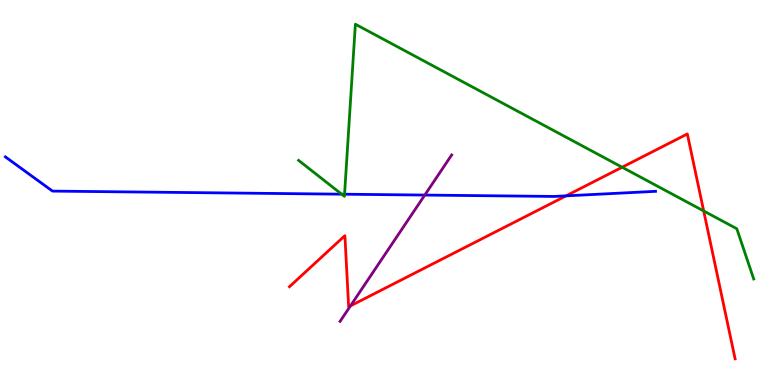[{'lines': ['blue', 'red'], 'intersections': [{'x': 7.3, 'y': 4.91}]}, {'lines': ['green', 'red'], 'intersections': [{'x': 8.03, 'y': 5.66}, {'x': 9.08, 'y': 4.52}]}, {'lines': ['purple', 'red'], 'intersections': [{'x': 4.52, 'y': 2.06}]}, {'lines': ['blue', 'green'], 'intersections': [{'x': 4.41, 'y': 4.96}, {'x': 4.45, 'y': 4.96}]}, {'lines': ['blue', 'purple'], 'intersections': [{'x': 5.48, 'y': 4.93}]}, {'lines': ['green', 'purple'], 'intersections': []}]